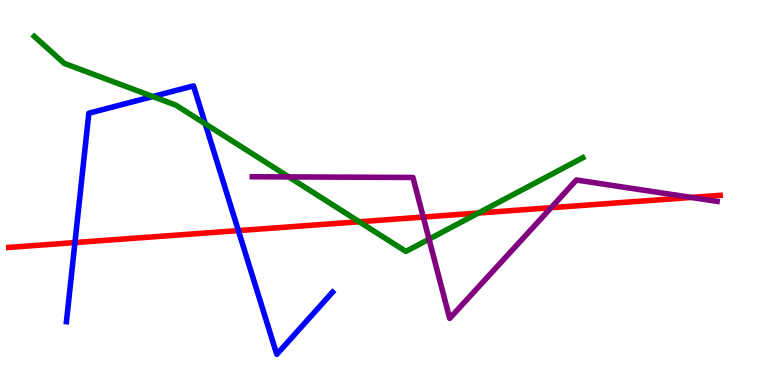[{'lines': ['blue', 'red'], 'intersections': [{'x': 0.967, 'y': 3.7}, {'x': 3.08, 'y': 4.01}]}, {'lines': ['green', 'red'], 'intersections': [{'x': 4.64, 'y': 4.24}, {'x': 6.17, 'y': 4.47}]}, {'lines': ['purple', 'red'], 'intersections': [{'x': 5.46, 'y': 4.36}, {'x': 7.11, 'y': 4.6}, {'x': 8.92, 'y': 4.87}]}, {'lines': ['blue', 'green'], 'intersections': [{'x': 1.97, 'y': 7.49}, {'x': 2.65, 'y': 6.78}]}, {'lines': ['blue', 'purple'], 'intersections': []}, {'lines': ['green', 'purple'], 'intersections': [{'x': 3.73, 'y': 5.41}, {'x': 5.54, 'y': 3.79}]}]